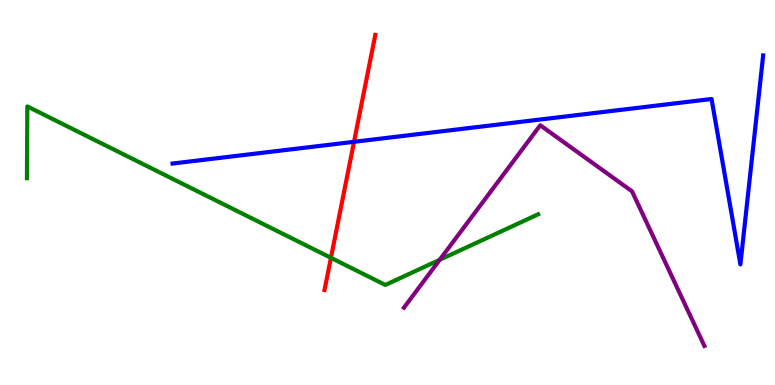[{'lines': ['blue', 'red'], 'intersections': [{'x': 4.57, 'y': 6.32}]}, {'lines': ['green', 'red'], 'intersections': [{'x': 4.27, 'y': 3.3}]}, {'lines': ['purple', 'red'], 'intersections': []}, {'lines': ['blue', 'green'], 'intersections': []}, {'lines': ['blue', 'purple'], 'intersections': []}, {'lines': ['green', 'purple'], 'intersections': [{'x': 5.67, 'y': 3.25}]}]